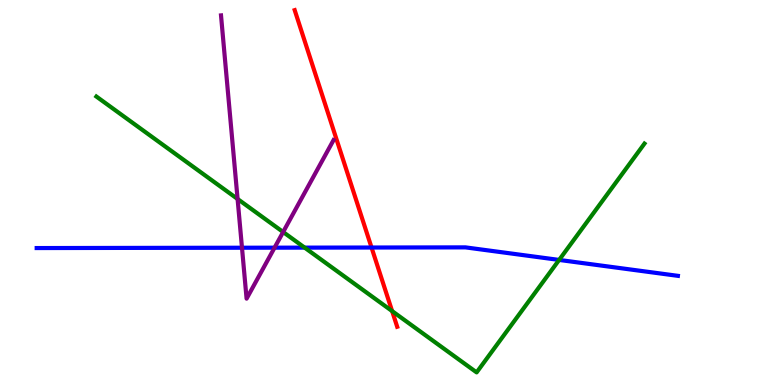[{'lines': ['blue', 'red'], 'intersections': [{'x': 4.79, 'y': 3.57}]}, {'lines': ['green', 'red'], 'intersections': [{'x': 5.06, 'y': 1.92}]}, {'lines': ['purple', 'red'], 'intersections': []}, {'lines': ['blue', 'green'], 'intersections': [{'x': 3.93, 'y': 3.57}, {'x': 7.21, 'y': 3.25}]}, {'lines': ['blue', 'purple'], 'intersections': [{'x': 3.12, 'y': 3.57}, {'x': 3.54, 'y': 3.57}]}, {'lines': ['green', 'purple'], 'intersections': [{'x': 3.07, 'y': 4.83}, {'x': 3.65, 'y': 3.97}]}]